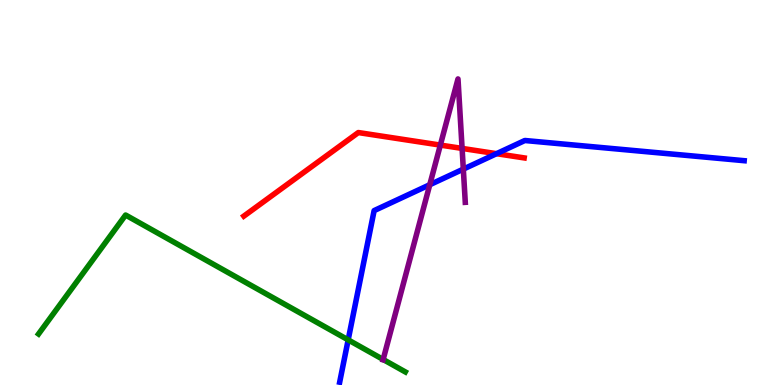[{'lines': ['blue', 'red'], 'intersections': [{'x': 6.41, 'y': 6.01}]}, {'lines': ['green', 'red'], 'intersections': []}, {'lines': ['purple', 'red'], 'intersections': [{'x': 5.68, 'y': 6.23}, {'x': 5.96, 'y': 6.15}]}, {'lines': ['blue', 'green'], 'intersections': [{'x': 4.49, 'y': 1.17}]}, {'lines': ['blue', 'purple'], 'intersections': [{'x': 5.55, 'y': 5.2}, {'x': 5.98, 'y': 5.61}]}, {'lines': ['green', 'purple'], 'intersections': [{'x': 4.94, 'y': 0.663}]}]